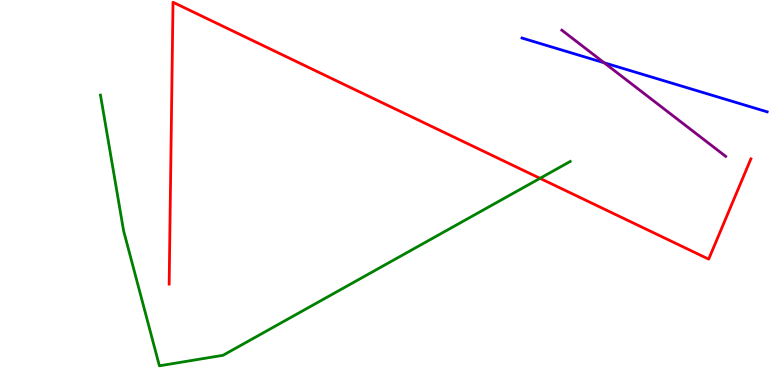[{'lines': ['blue', 'red'], 'intersections': []}, {'lines': ['green', 'red'], 'intersections': [{'x': 6.97, 'y': 5.37}]}, {'lines': ['purple', 'red'], 'intersections': []}, {'lines': ['blue', 'green'], 'intersections': []}, {'lines': ['blue', 'purple'], 'intersections': [{'x': 7.8, 'y': 8.37}]}, {'lines': ['green', 'purple'], 'intersections': []}]